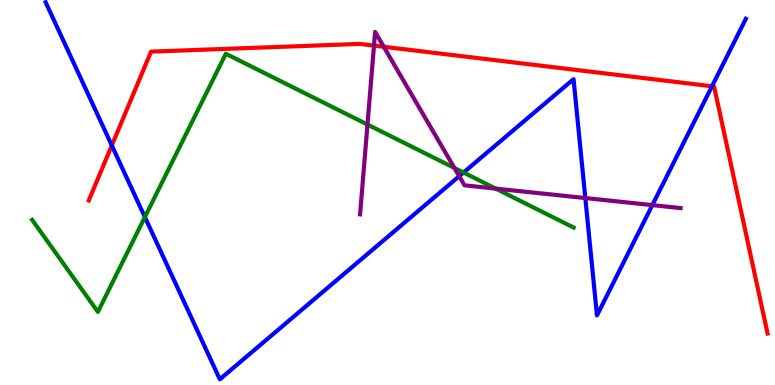[{'lines': ['blue', 'red'], 'intersections': [{'x': 1.44, 'y': 6.22}, {'x': 9.19, 'y': 7.76}]}, {'lines': ['green', 'red'], 'intersections': []}, {'lines': ['purple', 'red'], 'intersections': [{'x': 4.83, 'y': 8.82}, {'x': 4.95, 'y': 8.78}]}, {'lines': ['blue', 'green'], 'intersections': [{'x': 1.87, 'y': 4.36}, {'x': 5.98, 'y': 5.52}]}, {'lines': ['blue', 'purple'], 'intersections': [{'x': 5.93, 'y': 5.42}, {'x': 7.55, 'y': 4.86}, {'x': 8.42, 'y': 4.67}]}, {'lines': ['green', 'purple'], 'intersections': [{'x': 4.74, 'y': 6.77}, {'x': 5.86, 'y': 5.64}, {'x': 6.4, 'y': 5.1}]}]